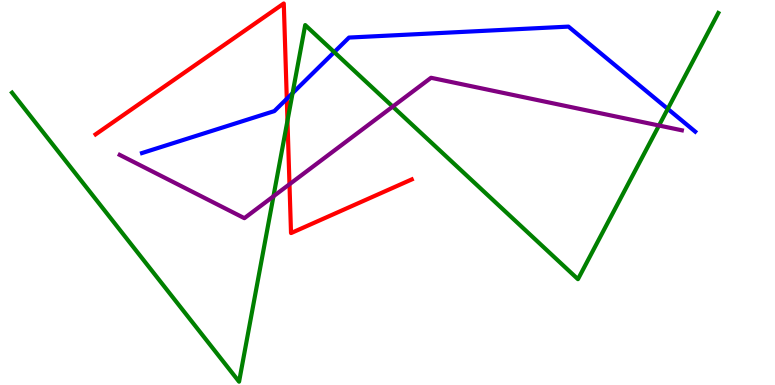[{'lines': ['blue', 'red'], 'intersections': [{'x': 3.7, 'y': 7.43}]}, {'lines': ['green', 'red'], 'intersections': [{'x': 3.71, 'y': 6.87}]}, {'lines': ['purple', 'red'], 'intersections': [{'x': 3.74, 'y': 5.21}]}, {'lines': ['blue', 'green'], 'intersections': [{'x': 3.78, 'y': 7.58}, {'x': 4.31, 'y': 8.65}, {'x': 8.62, 'y': 7.17}]}, {'lines': ['blue', 'purple'], 'intersections': []}, {'lines': ['green', 'purple'], 'intersections': [{'x': 3.53, 'y': 4.9}, {'x': 5.07, 'y': 7.23}, {'x': 8.5, 'y': 6.74}]}]